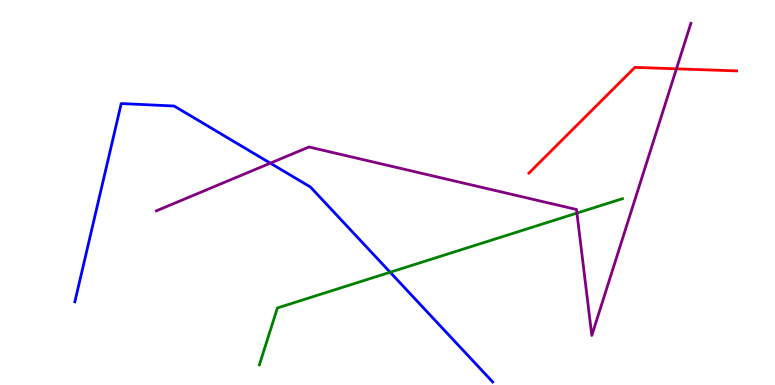[{'lines': ['blue', 'red'], 'intersections': []}, {'lines': ['green', 'red'], 'intersections': []}, {'lines': ['purple', 'red'], 'intersections': [{'x': 8.73, 'y': 8.21}]}, {'lines': ['blue', 'green'], 'intersections': [{'x': 5.03, 'y': 2.93}]}, {'lines': ['blue', 'purple'], 'intersections': [{'x': 3.49, 'y': 5.76}]}, {'lines': ['green', 'purple'], 'intersections': [{'x': 7.44, 'y': 4.46}]}]